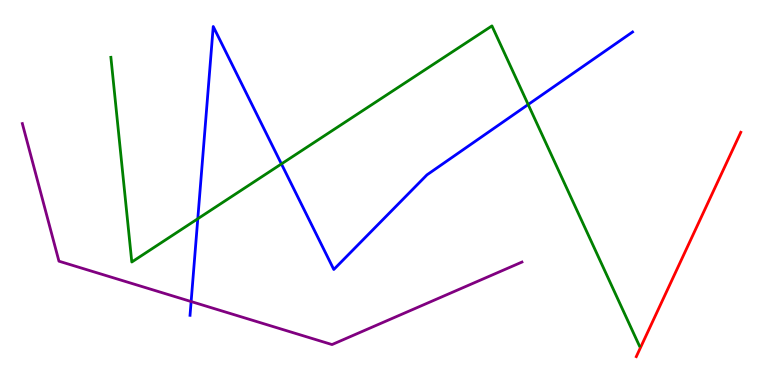[{'lines': ['blue', 'red'], 'intersections': []}, {'lines': ['green', 'red'], 'intersections': []}, {'lines': ['purple', 'red'], 'intersections': []}, {'lines': ['blue', 'green'], 'intersections': [{'x': 2.55, 'y': 4.32}, {'x': 3.63, 'y': 5.74}, {'x': 6.82, 'y': 7.28}]}, {'lines': ['blue', 'purple'], 'intersections': [{'x': 2.47, 'y': 2.17}]}, {'lines': ['green', 'purple'], 'intersections': []}]